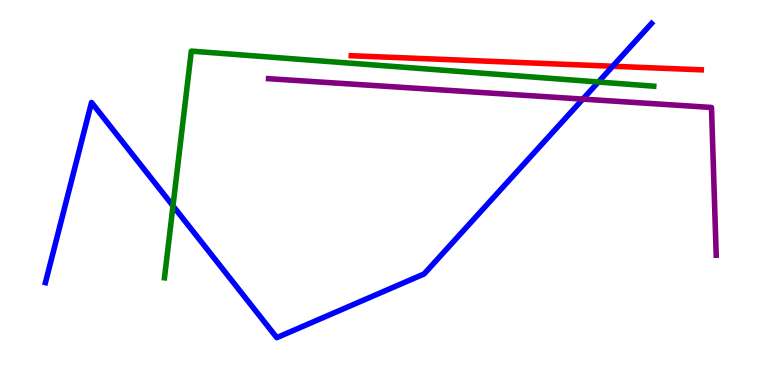[{'lines': ['blue', 'red'], 'intersections': [{'x': 7.91, 'y': 8.28}]}, {'lines': ['green', 'red'], 'intersections': []}, {'lines': ['purple', 'red'], 'intersections': []}, {'lines': ['blue', 'green'], 'intersections': [{'x': 2.23, 'y': 4.65}, {'x': 7.72, 'y': 7.87}]}, {'lines': ['blue', 'purple'], 'intersections': [{'x': 7.52, 'y': 7.43}]}, {'lines': ['green', 'purple'], 'intersections': []}]